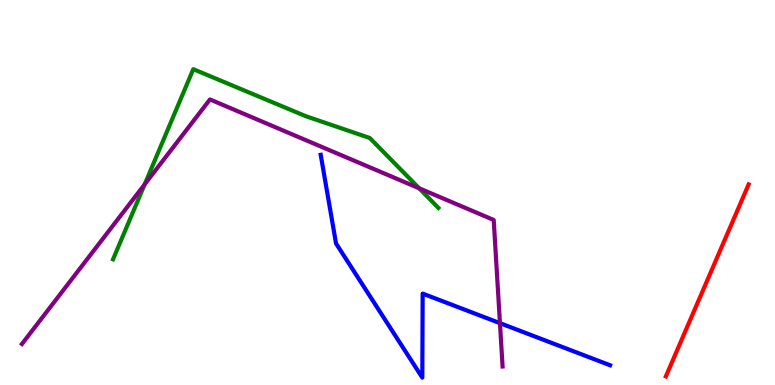[{'lines': ['blue', 'red'], 'intersections': []}, {'lines': ['green', 'red'], 'intersections': []}, {'lines': ['purple', 'red'], 'intersections': []}, {'lines': ['blue', 'green'], 'intersections': []}, {'lines': ['blue', 'purple'], 'intersections': [{'x': 6.45, 'y': 1.61}]}, {'lines': ['green', 'purple'], 'intersections': [{'x': 1.87, 'y': 5.21}, {'x': 5.41, 'y': 5.11}]}]